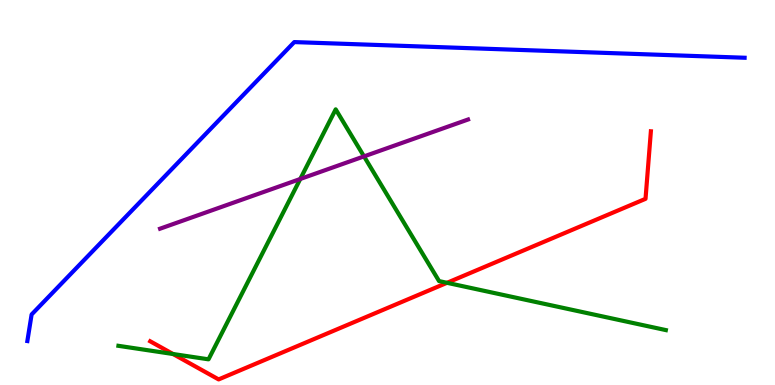[{'lines': ['blue', 'red'], 'intersections': []}, {'lines': ['green', 'red'], 'intersections': [{'x': 2.23, 'y': 0.805}, {'x': 5.77, 'y': 2.65}]}, {'lines': ['purple', 'red'], 'intersections': []}, {'lines': ['blue', 'green'], 'intersections': []}, {'lines': ['blue', 'purple'], 'intersections': []}, {'lines': ['green', 'purple'], 'intersections': [{'x': 3.87, 'y': 5.35}, {'x': 4.7, 'y': 5.94}]}]